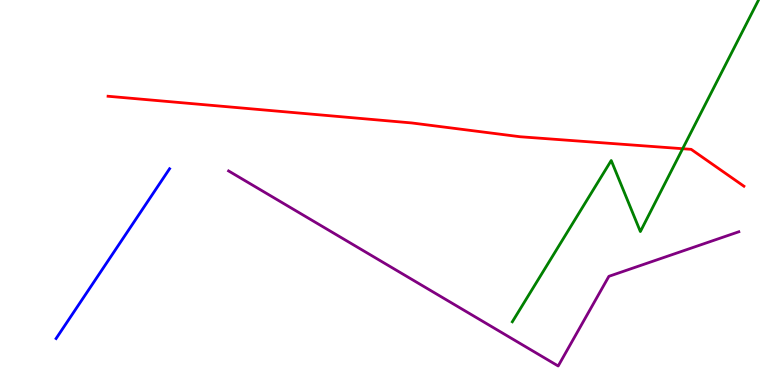[{'lines': ['blue', 'red'], 'intersections': []}, {'lines': ['green', 'red'], 'intersections': [{'x': 8.81, 'y': 6.14}]}, {'lines': ['purple', 'red'], 'intersections': []}, {'lines': ['blue', 'green'], 'intersections': []}, {'lines': ['blue', 'purple'], 'intersections': []}, {'lines': ['green', 'purple'], 'intersections': []}]